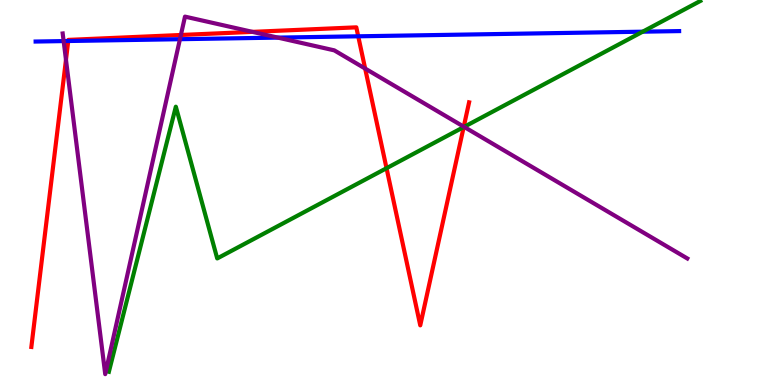[{'lines': ['blue', 'red'], 'intersections': [{'x': 0.88, 'y': 8.93}, {'x': 4.62, 'y': 9.06}]}, {'lines': ['green', 'red'], 'intersections': [{'x': 4.99, 'y': 5.63}, {'x': 5.98, 'y': 6.7}]}, {'lines': ['purple', 'red'], 'intersections': [{'x': 0.851, 'y': 8.45}, {'x': 2.33, 'y': 9.09}, {'x': 3.26, 'y': 9.17}, {'x': 4.71, 'y': 8.22}, {'x': 5.98, 'y': 6.71}]}, {'lines': ['blue', 'green'], 'intersections': [{'x': 8.29, 'y': 9.18}]}, {'lines': ['blue', 'purple'], 'intersections': [{'x': 0.821, 'y': 8.93}, {'x': 2.32, 'y': 8.98}, {'x': 3.59, 'y': 9.02}]}, {'lines': ['green', 'purple'], 'intersections': [{'x': 5.99, 'y': 6.7}]}]